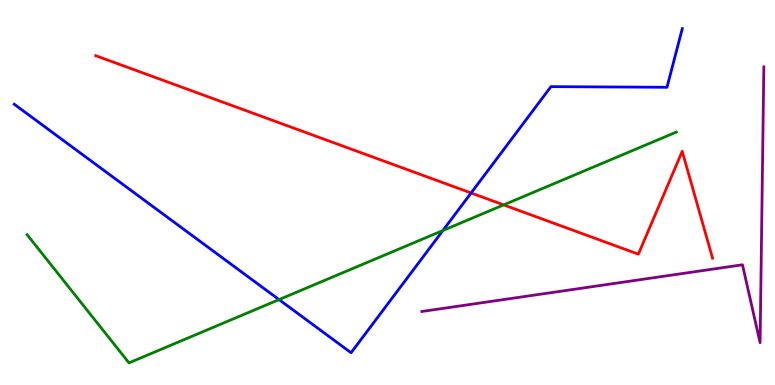[{'lines': ['blue', 'red'], 'intersections': [{'x': 6.08, 'y': 4.99}]}, {'lines': ['green', 'red'], 'intersections': [{'x': 6.5, 'y': 4.68}]}, {'lines': ['purple', 'red'], 'intersections': []}, {'lines': ['blue', 'green'], 'intersections': [{'x': 3.6, 'y': 2.22}, {'x': 5.71, 'y': 4.01}]}, {'lines': ['blue', 'purple'], 'intersections': []}, {'lines': ['green', 'purple'], 'intersections': []}]